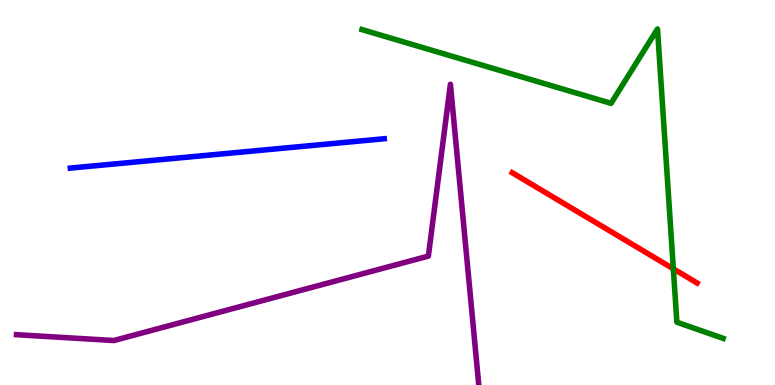[{'lines': ['blue', 'red'], 'intersections': []}, {'lines': ['green', 'red'], 'intersections': [{'x': 8.69, 'y': 3.02}]}, {'lines': ['purple', 'red'], 'intersections': []}, {'lines': ['blue', 'green'], 'intersections': []}, {'lines': ['blue', 'purple'], 'intersections': []}, {'lines': ['green', 'purple'], 'intersections': []}]